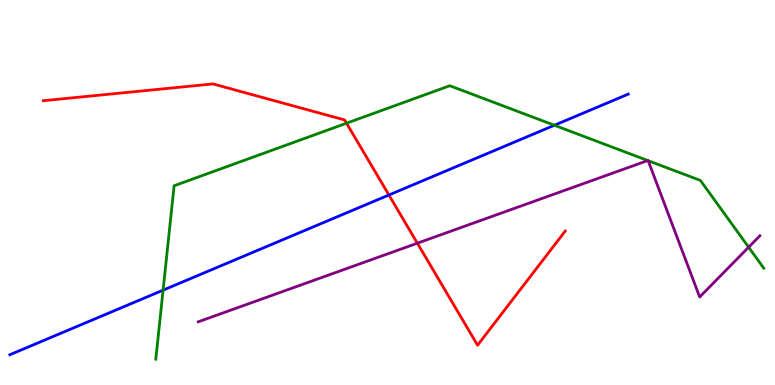[{'lines': ['blue', 'red'], 'intersections': [{'x': 5.02, 'y': 4.94}]}, {'lines': ['green', 'red'], 'intersections': [{'x': 4.47, 'y': 6.8}]}, {'lines': ['purple', 'red'], 'intersections': [{'x': 5.39, 'y': 3.68}]}, {'lines': ['blue', 'green'], 'intersections': [{'x': 2.1, 'y': 2.46}, {'x': 7.15, 'y': 6.75}]}, {'lines': ['blue', 'purple'], 'intersections': []}, {'lines': ['green', 'purple'], 'intersections': [{'x': 8.36, 'y': 5.83}, {'x': 8.36, 'y': 5.83}, {'x': 9.66, 'y': 3.58}]}]